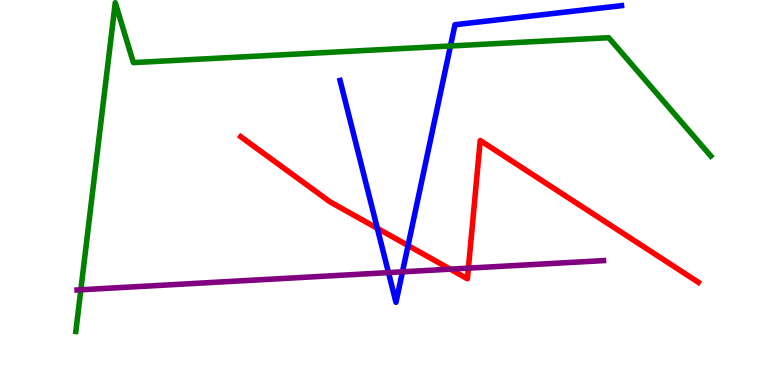[{'lines': ['blue', 'red'], 'intersections': [{'x': 4.87, 'y': 4.07}, {'x': 5.27, 'y': 3.62}]}, {'lines': ['green', 'red'], 'intersections': []}, {'lines': ['purple', 'red'], 'intersections': [{'x': 5.81, 'y': 3.01}, {'x': 6.04, 'y': 3.04}]}, {'lines': ['blue', 'green'], 'intersections': [{'x': 5.81, 'y': 8.81}]}, {'lines': ['blue', 'purple'], 'intersections': [{'x': 5.01, 'y': 2.92}, {'x': 5.19, 'y': 2.94}]}, {'lines': ['green', 'purple'], 'intersections': [{'x': 1.04, 'y': 2.47}]}]